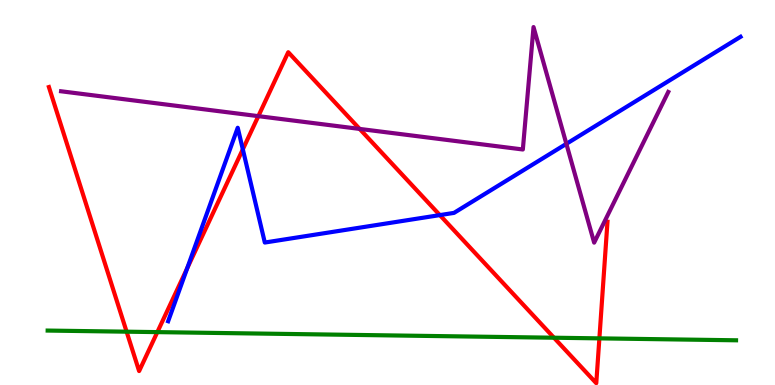[{'lines': ['blue', 'red'], 'intersections': [{'x': 2.42, 'y': 3.03}, {'x': 3.13, 'y': 6.12}, {'x': 5.68, 'y': 4.41}]}, {'lines': ['green', 'red'], 'intersections': [{'x': 1.63, 'y': 1.38}, {'x': 2.03, 'y': 1.37}, {'x': 7.15, 'y': 1.23}, {'x': 7.73, 'y': 1.21}]}, {'lines': ['purple', 'red'], 'intersections': [{'x': 3.33, 'y': 6.98}, {'x': 4.64, 'y': 6.65}]}, {'lines': ['blue', 'green'], 'intersections': []}, {'lines': ['blue', 'purple'], 'intersections': [{'x': 7.31, 'y': 6.26}]}, {'lines': ['green', 'purple'], 'intersections': []}]